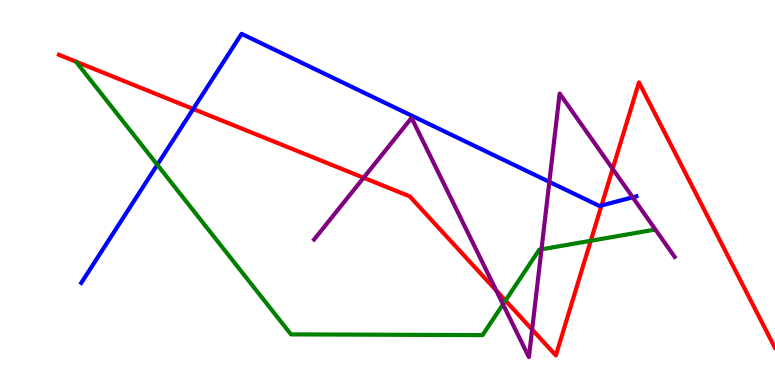[{'lines': ['blue', 'red'], 'intersections': [{'x': 2.49, 'y': 7.17}, {'x': 7.76, 'y': 4.66}]}, {'lines': ['green', 'red'], 'intersections': [{'x': 6.52, 'y': 2.19}, {'x': 7.62, 'y': 3.75}]}, {'lines': ['purple', 'red'], 'intersections': [{'x': 4.69, 'y': 5.38}, {'x': 6.4, 'y': 2.45}, {'x': 6.87, 'y': 1.44}, {'x': 7.91, 'y': 5.61}]}, {'lines': ['blue', 'green'], 'intersections': [{'x': 2.03, 'y': 5.72}]}, {'lines': ['blue', 'purple'], 'intersections': [{'x': 7.09, 'y': 5.28}, {'x': 8.16, 'y': 4.88}]}, {'lines': ['green', 'purple'], 'intersections': [{'x': 6.49, 'y': 2.1}, {'x': 6.99, 'y': 3.52}]}]